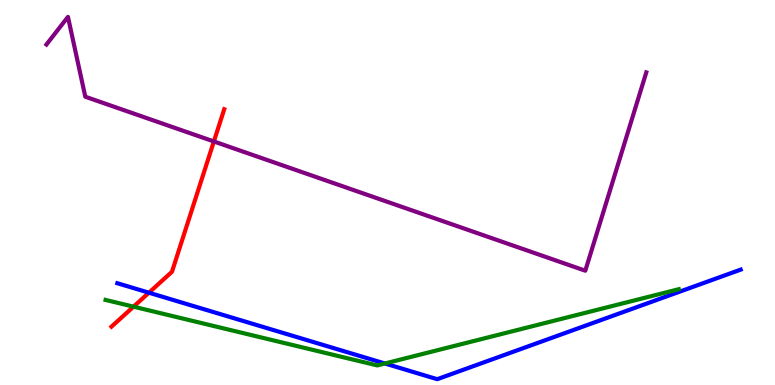[{'lines': ['blue', 'red'], 'intersections': [{'x': 1.92, 'y': 2.4}]}, {'lines': ['green', 'red'], 'intersections': [{'x': 1.72, 'y': 2.03}]}, {'lines': ['purple', 'red'], 'intersections': [{'x': 2.76, 'y': 6.33}]}, {'lines': ['blue', 'green'], 'intersections': [{'x': 4.97, 'y': 0.559}]}, {'lines': ['blue', 'purple'], 'intersections': []}, {'lines': ['green', 'purple'], 'intersections': []}]